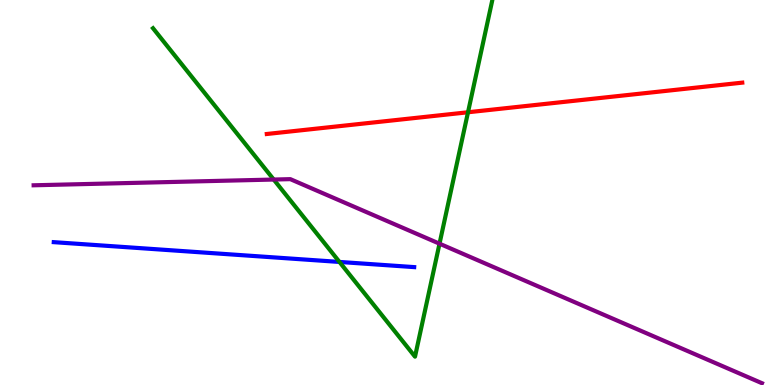[{'lines': ['blue', 'red'], 'intersections': []}, {'lines': ['green', 'red'], 'intersections': [{'x': 6.04, 'y': 7.08}]}, {'lines': ['purple', 'red'], 'intersections': []}, {'lines': ['blue', 'green'], 'intersections': [{'x': 4.38, 'y': 3.2}]}, {'lines': ['blue', 'purple'], 'intersections': []}, {'lines': ['green', 'purple'], 'intersections': [{'x': 3.53, 'y': 5.34}, {'x': 5.67, 'y': 3.67}]}]